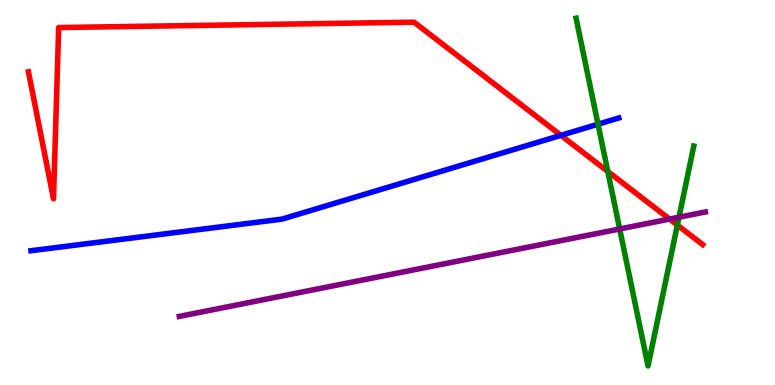[{'lines': ['blue', 'red'], 'intersections': [{'x': 7.24, 'y': 6.48}]}, {'lines': ['green', 'red'], 'intersections': [{'x': 7.84, 'y': 5.55}, {'x': 8.74, 'y': 4.15}]}, {'lines': ['purple', 'red'], 'intersections': [{'x': 8.64, 'y': 4.31}]}, {'lines': ['blue', 'green'], 'intersections': [{'x': 7.72, 'y': 6.77}]}, {'lines': ['blue', 'purple'], 'intersections': []}, {'lines': ['green', 'purple'], 'intersections': [{'x': 8.0, 'y': 4.05}, {'x': 8.76, 'y': 4.36}]}]